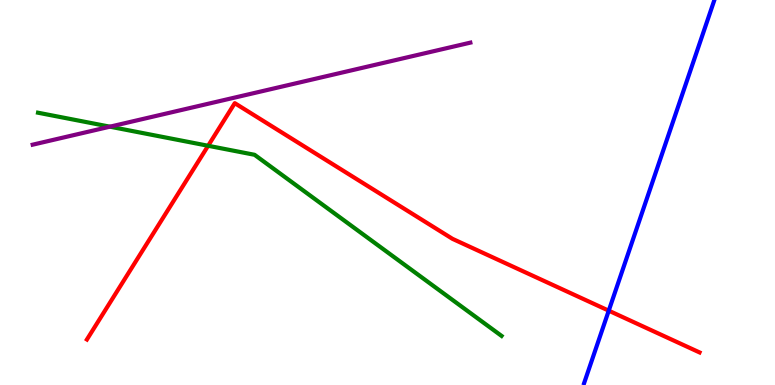[{'lines': ['blue', 'red'], 'intersections': [{'x': 7.85, 'y': 1.93}]}, {'lines': ['green', 'red'], 'intersections': [{'x': 2.69, 'y': 6.21}]}, {'lines': ['purple', 'red'], 'intersections': []}, {'lines': ['blue', 'green'], 'intersections': []}, {'lines': ['blue', 'purple'], 'intersections': []}, {'lines': ['green', 'purple'], 'intersections': [{'x': 1.42, 'y': 6.71}]}]